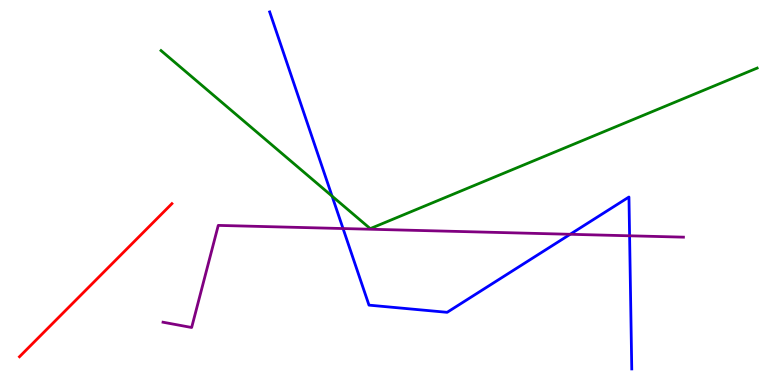[{'lines': ['blue', 'red'], 'intersections': []}, {'lines': ['green', 'red'], 'intersections': []}, {'lines': ['purple', 'red'], 'intersections': []}, {'lines': ['blue', 'green'], 'intersections': [{'x': 4.28, 'y': 4.91}]}, {'lines': ['blue', 'purple'], 'intersections': [{'x': 4.43, 'y': 4.06}, {'x': 7.36, 'y': 3.91}, {'x': 8.12, 'y': 3.88}]}, {'lines': ['green', 'purple'], 'intersections': []}]